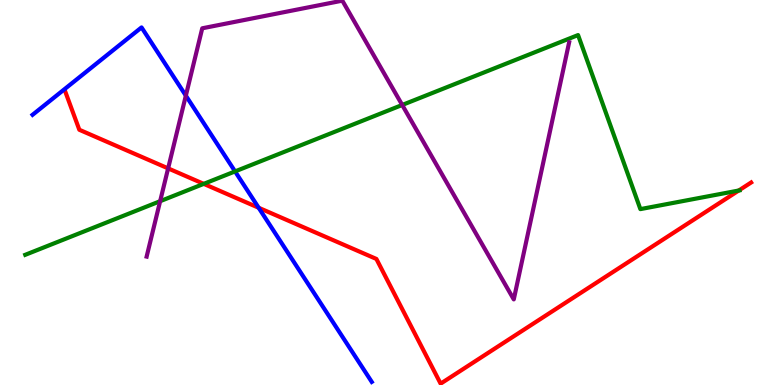[{'lines': ['blue', 'red'], 'intersections': [{'x': 3.34, 'y': 4.6}]}, {'lines': ['green', 'red'], 'intersections': [{'x': 2.63, 'y': 5.22}, {'x': 9.53, 'y': 5.05}]}, {'lines': ['purple', 'red'], 'intersections': [{'x': 2.17, 'y': 5.63}]}, {'lines': ['blue', 'green'], 'intersections': [{'x': 3.03, 'y': 5.55}]}, {'lines': ['blue', 'purple'], 'intersections': [{'x': 2.4, 'y': 7.52}]}, {'lines': ['green', 'purple'], 'intersections': [{'x': 2.07, 'y': 4.77}, {'x': 5.19, 'y': 7.27}]}]